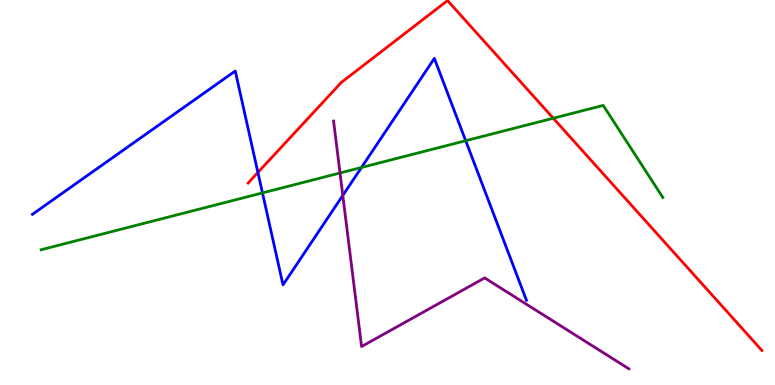[{'lines': ['blue', 'red'], 'intersections': [{'x': 3.33, 'y': 5.52}]}, {'lines': ['green', 'red'], 'intersections': [{'x': 7.14, 'y': 6.93}]}, {'lines': ['purple', 'red'], 'intersections': []}, {'lines': ['blue', 'green'], 'intersections': [{'x': 3.39, 'y': 4.99}, {'x': 4.66, 'y': 5.65}, {'x': 6.01, 'y': 6.35}]}, {'lines': ['blue', 'purple'], 'intersections': [{'x': 4.42, 'y': 4.92}]}, {'lines': ['green', 'purple'], 'intersections': [{'x': 4.39, 'y': 5.51}]}]